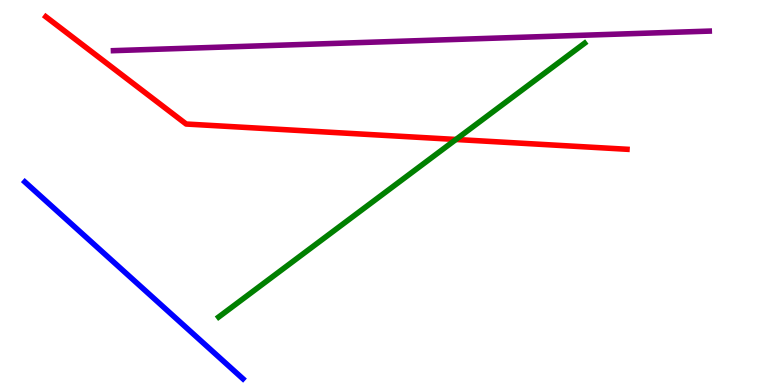[{'lines': ['blue', 'red'], 'intersections': []}, {'lines': ['green', 'red'], 'intersections': [{'x': 5.88, 'y': 6.38}]}, {'lines': ['purple', 'red'], 'intersections': []}, {'lines': ['blue', 'green'], 'intersections': []}, {'lines': ['blue', 'purple'], 'intersections': []}, {'lines': ['green', 'purple'], 'intersections': []}]